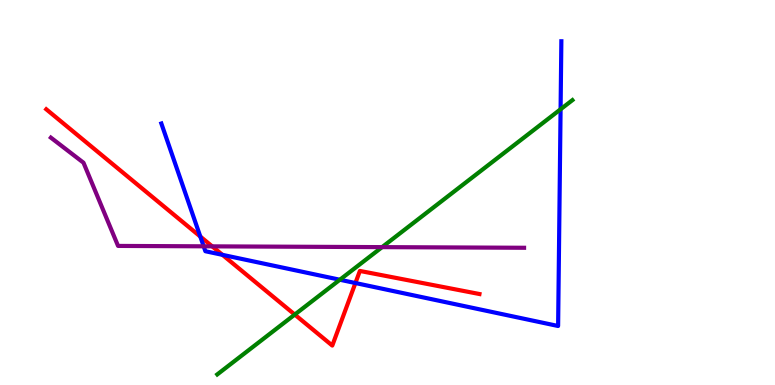[{'lines': ['blue', 'red'], 'intersections': [{'x': 2.58, 'y': 3.86}, {'x': 2.87, 'y': 3.38}, {'x': 4.59, 'y': 2.65}]}, {'lines': ['green', 'red'], 'intersections': [{'x': 3.8, 'y': 1.83}]}, {'lines': ['purple', 'red'], 'intersections': [{'x': 2.74, 'y': 3.6}]}, {'lines': ['blue', 'green'], 'intersections': [{'x': 4.39, 'y': 2.73}, {'x': 7.23, 'y': 7.16}]}, {'lines': ['blue', 'purple'], 'intersections': [{'x': 2.63, 'y': 3.6}]}, {'lines': ['green', 'purple'], 'intersections': [{'x': 4.93, 'y': 3.58}]}]